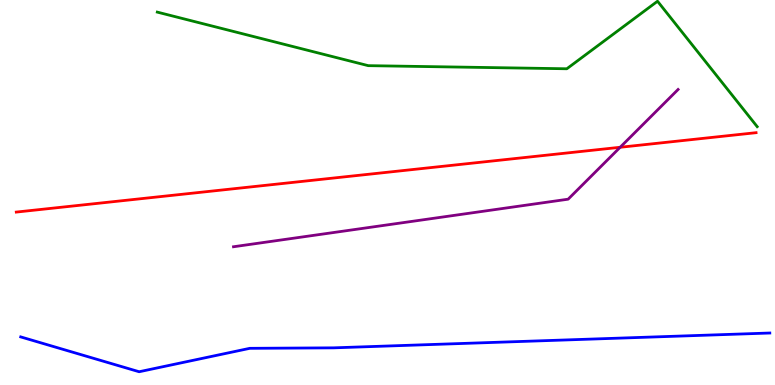[{'lines': ['blue', 'red'], 'intersections': []}, {'lines': ['green', 'red'], 'intersections': []}, {'lines': ['purple', 'red'], 'intersections': [{'x': 8.0, 'y': 6.17}]}, {'lines': ['blue', 'green'], 'intersections': []}, {'lines': ['blue', 'purple'], 'intersections': []}, {'lines': ['green', 'purple'], 'intersections': []}]